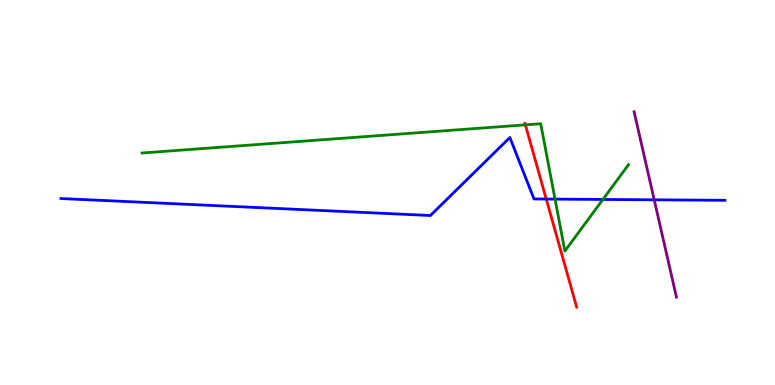[{'lines': ['blue', 'red'], 'intersections': [{'x': 7.05, 'y': 4.83}]}, {'lines': ['green', 'red'], 'intersections': [{'x': 6.78, 'y': 6.76}]}, {'lines': ['purple', 'red'], 'intersections': []}, {'lines': ['blue', 'green'], 'intersections': [{'x': 7.16, 'y': 4.83}, {'x': 7.78, 'y': 4.82}]}, {'lines': ['blue', 'purple'], 'intersections': [{'x': 8.44, 'y': 4.81}]}, {'lines': ['green', 'purple'], 'intersections': []}]